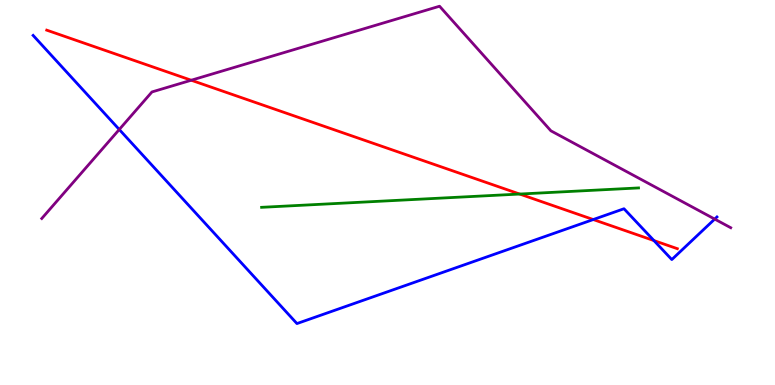[{'lines': ['blue', 'red'], 'intersections': [{'x': 7.65, 'y': 4.3}, {'x': 8.44, 'y': 3.75}]}, {'lines': ['green', 'red'], 'intersections': [{'x': 6.71, 'y': 4.96}]}, {'lines': ['purple', 'red'], 'intersections': [{'x': 2.47, 'y': 7.92}]}, {'lines': ['blue', 'green'], 'intersections': []}, {'lines': ['blue', 'purple'], 'intersections': [{'x': 1.54, 'y': 6.64}, {'x': 9.22, 'y': 4.31}]}, {'lines': ['green', 'purple'], 'intersections': []}]